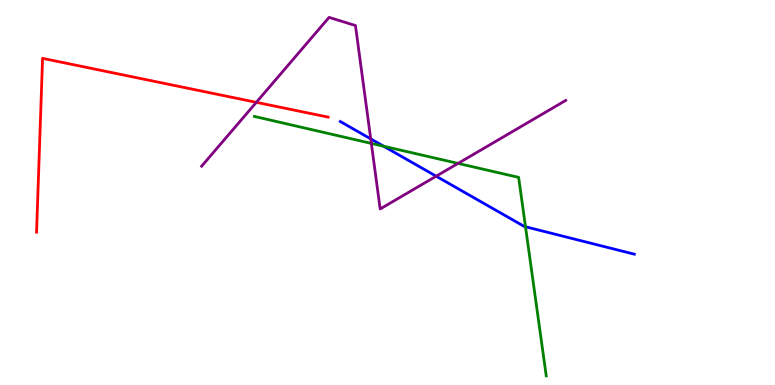[{'lines': ['blue', 'red'], 'intersections': []}, {'lines': ['green', 'red'], 'intersections': []}, {'lines': ['purple', 'red'], 'intersections': [{'x': 3.31, 'y': 7.34}]}, {'lines': ['blue', 'green'], 'intersections': [{'x': 4.95, 'y': 6.2}, {'x': 6.78, 'y': 4.11}]}, {'lines': ['blue', 'purple'], 'intersections': [{'x': 4.78, 'y': 6.39}, {'x': 5.63, 'y': 5.42}]}, {'lines': ['green', 'purple'], 'intersections': [{'x': 4.79, 'y': 6.28}, {'x': 5.91, 'y': 5.76}]}]